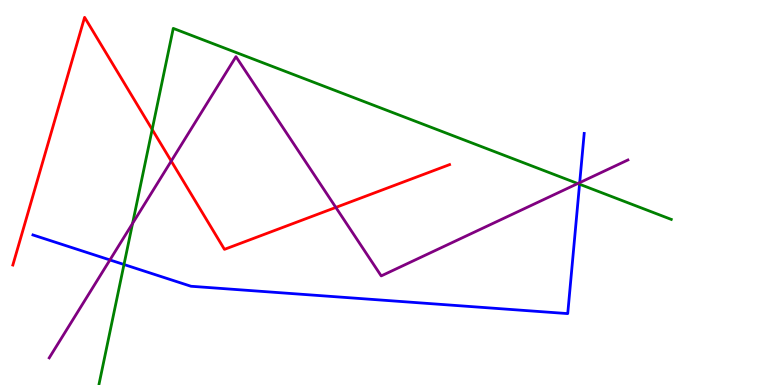[{'lines': ['blue', 'red'], 'intersections': []}, {'lines': ['green', 'red'], 'intersections': [{'x': 1.96, 'y': 6.64}]}, {'lines': ['purple', 'red'], 'intersections': [{'x': 2.21, 'y': 5.82}, {'x': 4.33, 'y': 4.61}]}, {'lines': ['blue', 'green'], 'intersections': [{'x': 1.6, 'y': 3.13}, {'x': 7.48, 'y': 5.21}]}, {'lines': ['blue', 'purple'], 'intersections': [{'x': 1.42, 'y': 3.25}, {'x': 7.48, 'y': 5.26}]}, {'lines': ['green', 'purple'], 'intersections': [{'x': 1.71, 'y': 4.2}, {'x': 7.46, 'y': 5.23}]}]